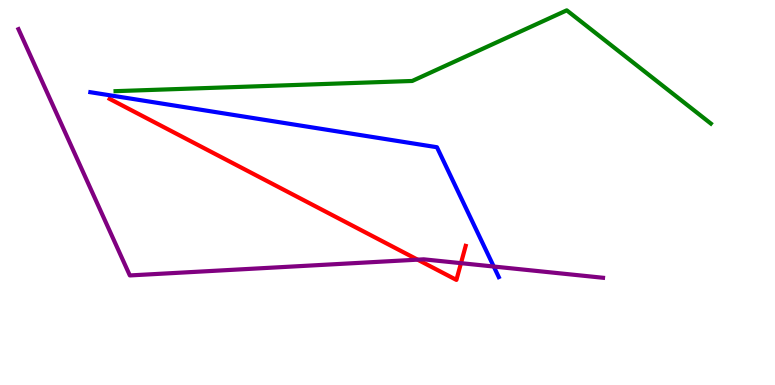[{'lines': ['blue', 'red'], 'intersections': []}, {'lines': ['green', 'red'], 'intersections': []}, {'lines': ['purple', 'red'], 'intersections': [{'x': 5.39, 'y': 3.26}, {'x': 5.95, 'y': 3.16}]}, {'lines': ['blue', 'green'], 'intersections': []}, {'lines': ['blue', 'purple'], 'intersections': [{'x': 6.37, 'y': 3.08}]}, {'lines': ['green', 'purple'], 'intersections': []}]